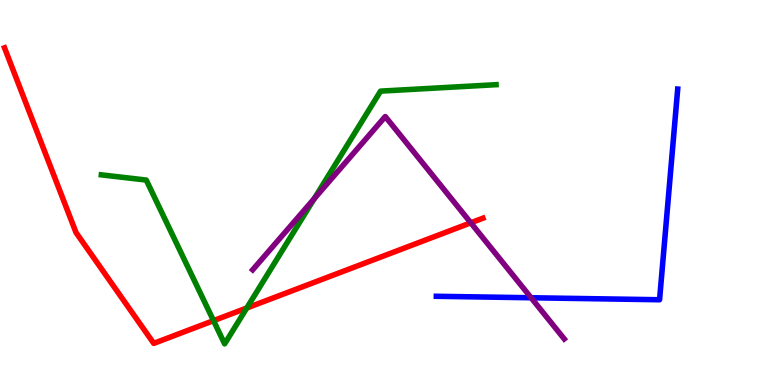[{'lines': ['blue', 'red'], 'intersections': []}, {'lines': ['green', 'red'], 'intersections': [{'x': 2.76, 'y': 1.67}, {'x': 3.18, 'y': 2.0}]}, {'lines': ['purple', 'red'], 'intersections': [{'x': 6.07, 'y': 4.21}]}, {'lines': ['blue', 'green'], 'intersections': []}, {'lines': ['blue', 'purple'], 'intersections': [{'x': 6.85, 'y': 2.27}]}, {'lines': ['green', 'purple'], 'intersections': [{'x': 4.06, 'y': 4.84}]}]